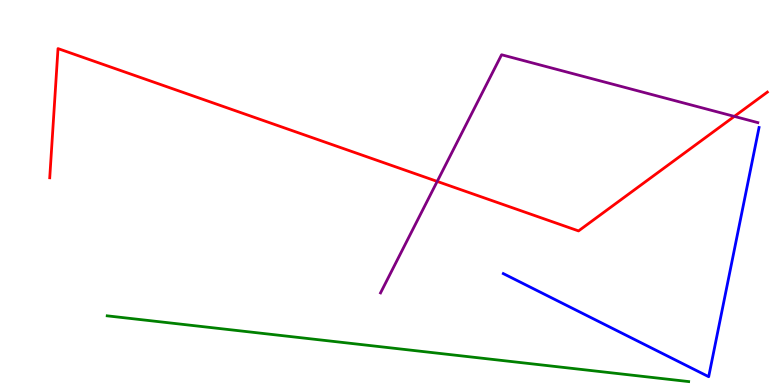[{'lines': ['blue', 'red'], 'intersections': []}, {'lines': ['green', 'red'], 'intersections': []}, {'lines': ['purple', 'red'], 'intersections': [{'x': 5.64, 'y': 5.29}, {'x': 9.48, 'y': 6.98}]}, {'lines': ['blue', 'green'], 'intersections': []}, {'lines': ['blue', 'purple'], 'intersections': []}, {'lines': ['green', 'purple'], 'intersections': []}]